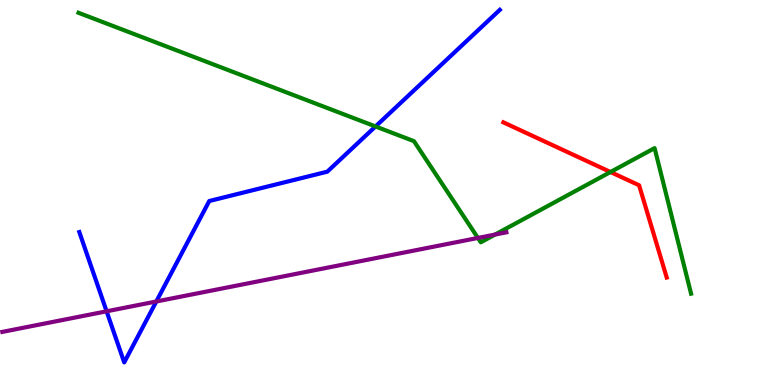[{'lines': ['blue', 'red'], 'intersections': []}, {'lines': ['green', 'red'], 'intersections': [{'x': 7.88, 'y': 5.53}]}, {'lines': ['purple', 'red'], 'intersections': []}, {'lines': ['blue', 'green'], 'intersections': [{'x': 4.85, 'y': 6.72}]}, {'lines': ['blue', 'purple'], 'intersections': [{'x': 1.38, 'y': 1.91}, {'x': 2.02, 'y': 2.17}]}, {'lines': ['green', 'purple'], 'intersections': [{'x': 6.17, 'y': 3.82}, {'x': 6.39, 'y': 3.91}]}]